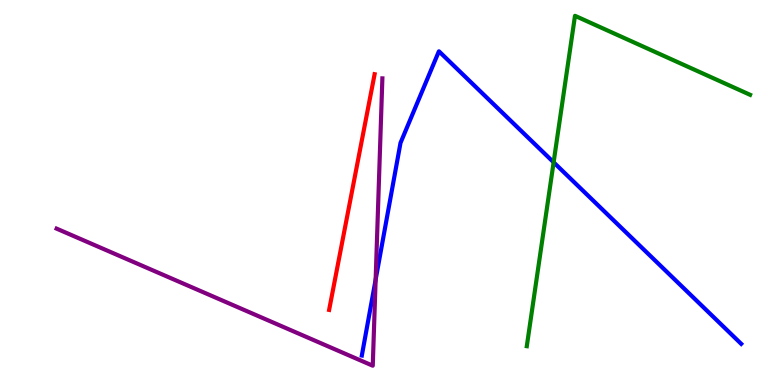[{'lines': ['blue', 'red'], 'intersections': []}, {'lines': ['green', 'red'], 'intersections': []}, {'lines': ['purple', 'red'], 'intersections': []}, {'lines': ['blue', 'green'], 'intersections': [{'x': 7.14, 'y': 5.78}]}, {'lines': ['blue', 'purple'], 'intersections': [{'x': 4.85, 'y': 2.74}]}, {'lines': ['green', 'purple'], 'intersections': []}]